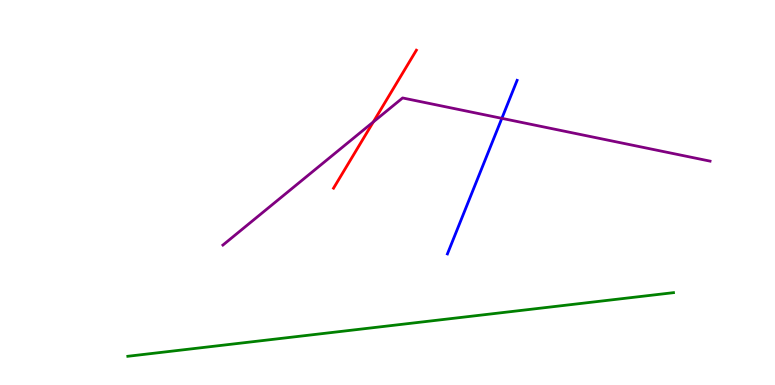[{'lines': ['blue', 'red'], 'intersections': []}, {'lines': ['green', 'red'], 'intersections': []}, {'lines': ['purple', 'red'], 'intersections': [{'x': 4.82, 'y': 6.83}]}, {'lines': ['blue', 'green'], 'intersections': []}, {'lines': ['blue', 'purple'], 'intersections': [{'x': 6.48, 'y': 6.93}]}, {'lines': ['green', 'purple'], 'intersections': []}]